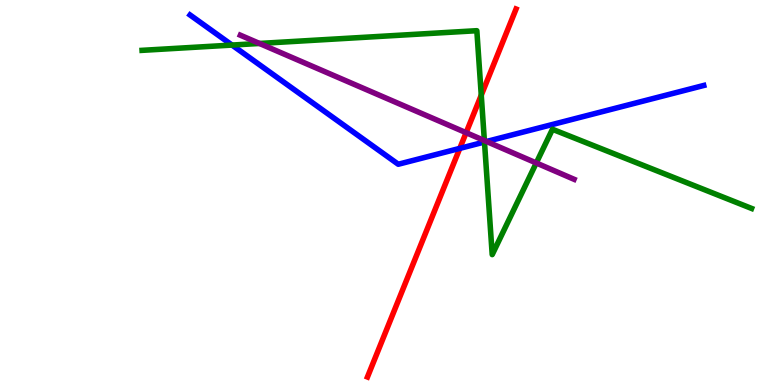[{'lines': ['blue', 'red'], 'intersections': [{'x': 5.93, 'y': 6.15}]}, {'lines': ['green', 'red'], 'intersections': [{'x': 6.21, 'y': 7.53}]}, {'lines': ['purple', 'red'], 'intersections': [{'x': 6.01, 'y': 6.55}]}, {'lines': ['blue', 'green'], 'intersections': [{'x': 2.99, 'y': 8.83}, {'x': 6.25, 'y': 6.31}]}, {'lines': ['blue', 'purple'], 'intersections': [{'x': 6.28, 'y': 6.32}]}, {'lines': ['green', 'purple'], 'intersections': [{'x': 3.35, 'y': 8.87}, {'x': 6.25, 'y': 6.35}, {'x': 6.92, 'y': 5.77}]}]